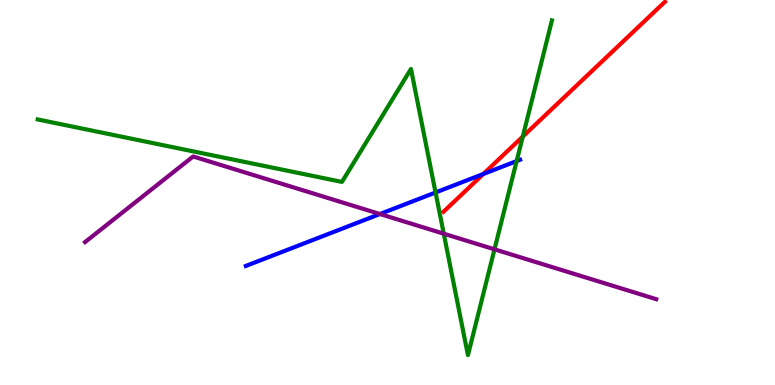[{'lines': ['blue', 'red'], 'intersections': [{'x': 6.24, 'y': 5.48}]}, {'lines': ['green', 'red'], 'intersections': [{'x': 6.75, 'y': 6.45}]}, {'lines': ['purple', 'red'], 'intersections': []}, {'lines': ['blue', 'green'], 'intersections': [{'x': 5.62, 'y': 5.0}, {'x': 6.67, 'y': 5.82}]}, {'lines': ['blue', 'purple'], 'intersections': [{'x': 4.9, 'y': 4.44}]}, {'lines': ['green', 'purple'], 'intersections': [{'x': 5.73, 'y': 3.93}, {'x': 6.38, 'y': 3.52}]}]